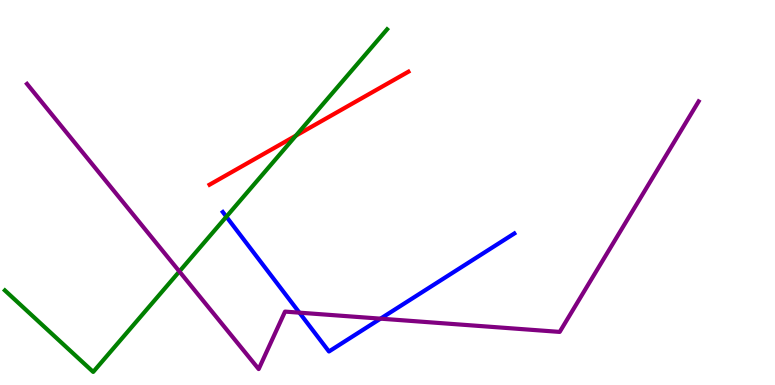[{'lines': ['blue', 'red'], 'intersections': []}, {'lines': ['green', 'red'], 'intersections': [{'x': 3.82, 'y': 6.48}]}, {'lines': ['purple', 'red'], 'intersections': []}, {'lines': ['blue', 'green'], 'intersections': [{'x': 2.92, 'y': 4.37}]}, {'lines': ['blue', 'purple'], 'intersections': [{'x': 3.86, 'y': 1.88}, {'x': 4.91, 'y': 1.72}]}, {'lines': ['green', 'purple'], 'intersections': [{'x': 2.31, 'y': 2.95}]}]